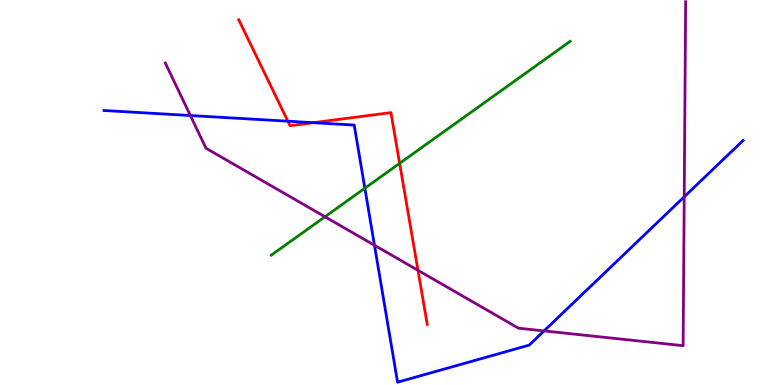[{'lines': ['blue', 'red'], 'intersections': [{'x': 3.71, 'y': 6.85}, {'x': 4.04, 'y': 6.81}]}, {'lines': ['green', 'red'], 'intersections': [{'x': 5.16, 'y': 5.76}]}, {'lines': ['purple', 'red'], 'intersections': [{'x': 5.39, 'y': 2.98}]}, {'lines': ['blue', 'green'], 'intersections': [{'x': 4.71, 'y': 5.11}]}, {'lines': ['blue', 'purple'], 'intersections': [{'x': 2.46, 'y': 7.0}, {'x': 4.83, 'y': 3.63}, {'x': 7.02, 'y': 1.4}, {'x': 8.83, 'y': 4.89}]}, {'lines': ['green', 'purple'], 'intersections': [{'x': 4.19, 'y': 4.37}]}]